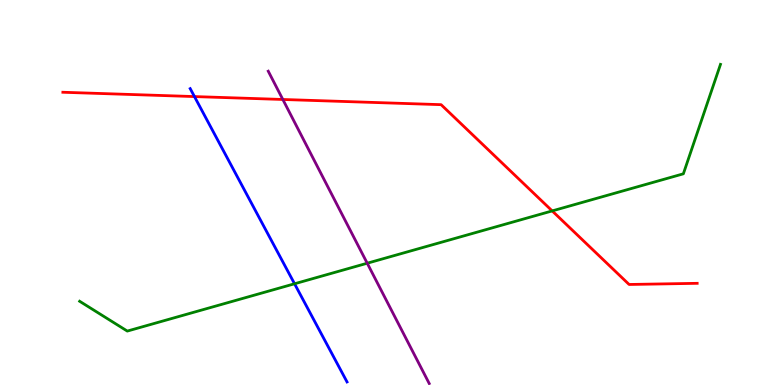[{'lines': ['blue', 'red'], 'intersections': [{'x': 2.51, 'y': 7.49}]}, {'lines': ['green', 'red'], 'intersections': [{'x': 7.13, 'y': 4.52}]}, {'lines': ['purple', 'red'], 'intersections': [{'x': 3.65, 'y': 7.42}]}, {'lines': ['blue', 'green'], 'intersections': [{'x': 3.8, 'y': 2.63}]}, {'lines': ['blue', 'purple'], 'intersections': []}, {'lines': ['green', 'purple'], 'intersections': [{'x': 4.74, 'y': 3.16}]}]